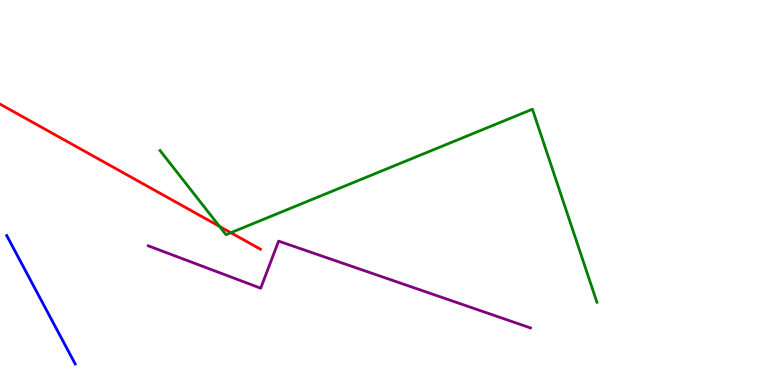[{'lines': ['blue', 'red'], 'intersections': []}, {'lines': ['green', 'red'], 'intersections': [{'x': 2.83, 'y': 4.12}, {'x': 2.98, 'y': 3.96}]}, {'lines': ['purple', 'red'], 'intersections': []}, {'lines': ['blue', 'green'], 'intersections': []}, {'lines': ['blue', 'purple'], 'intersections': []}, {'lines': ['green', 'purple'], 'intersections': []}]